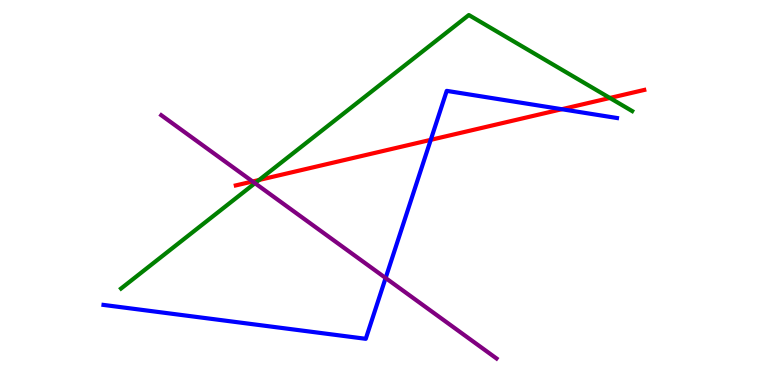[{'lines': ['blue', 'red'], 'intersections': [{'x': 5.56, 'y': 6.37}, {'x': 7.25, 'y': 7.16}]}, {'lines': ['green', 'red'], 'intersections': [{'x': 3.34, 'y': 5.33}, {'x': 7.87, 'y': 7.46}]}, {'lines': ['purple', 'red'], 'intersections': [{'x': 3.26, 'y': 5.29}]}, {'lines': ['blue', 'green'], 'intersections': []}, {'lines': ['blue', 'purple'], 'intersections': [{'x': 4.98, 'y': 2.78}]}, {'lines': ['green', 'purple'], 'intersections': [{'x': 3.29, 'y': 5.24}]}]